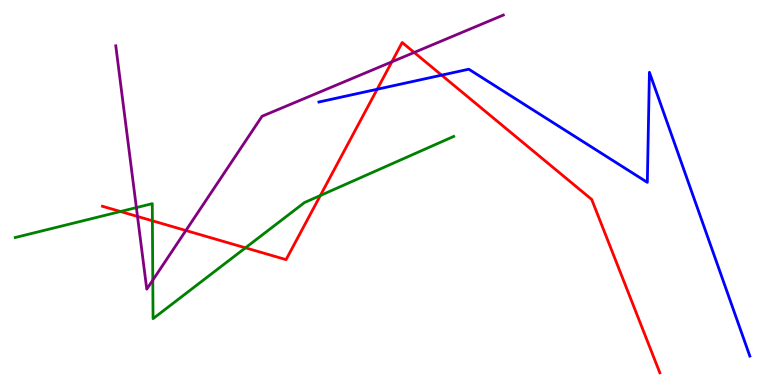[{'lines': ['blue', 'red'], 'intersections': [{'x': 4.87, 'y': 7.68}, {'x': 5.7, 'y': 8.05}]}, {'lines': ['green', 'red'], 'intersections': [{'x': 1.55, 'y': 4.51}, {'x': 1.97, 'y': 4.27}, {'x': 3.17, 'y': 3.56}, {'x': 4.13, 'y': 4.92}]}, {'lines': ['purple', 'red'], 'intersections': [{'x': 1.77, 'y': 4.38}, {'x': 2.4, 'y': 4.01}, {'x': 5.06, 'y': 8.39}, {'x': 5.34, 'y': 8.64}]}, {'lines': ['blue', 'green'], 'intersections': []}, {'lines': ['blue', 'purple'], 'intersections': []}, {'lines': ['green', 'purple'], 'intersections': [{'x': 1.76, 'y': 4.61}, {'x': 1.97, 'y': 2.72}]}]